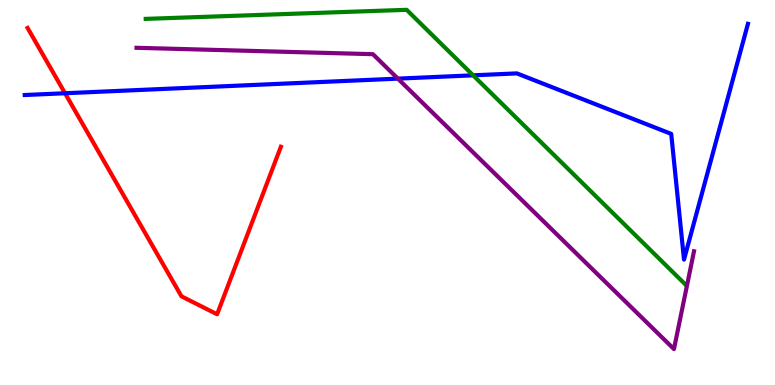[{'lines': ['blue', 'red'], 'intersections': [{'x': 0.839, 'y': 7.58}]}, {'lines': ['green', 'red'], 'intersections': []}, {'lines': ['purple', 'red'], 'intersections': []}, {'lines': ['blue', 'green'], 'intersections': [{'x': 6.1, 'y': 8.04}]}, {'lines': ['blue', 'purple'], 'intersections': [{'x': 5.13, 'y': 7.96}]}, {'lines': ['green', 'purple'], 'intersections': []}]